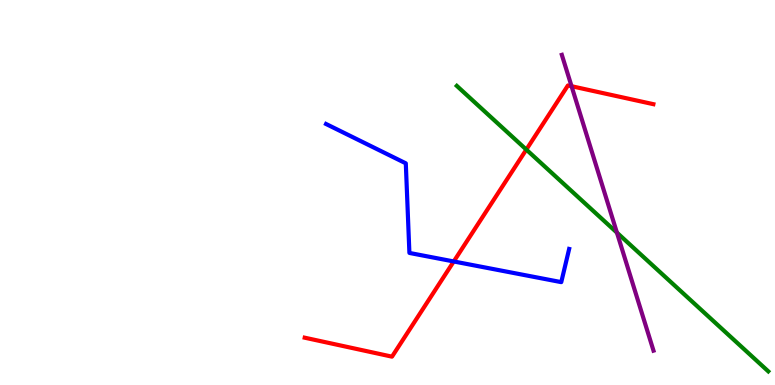[{'lines': ['blue', 'red'], 'intersections': [{'x': 5.85, 'y': 3.21}]}, {'lines': ['green', 'red'], 'intersections': [{'x': 6.79, 'y': 6.11}]}, {'lines': ['purple', 'red'], 'intersections': [{'x': 7.37, 'y': 7.76}]}, {'lines': ['blue', 'green'], 'intersections': []}, {'lines': ['blue', 'purple'], 'intersections': []}, {'lines': ['green', 'purple'], 'intersections': [{'x': 7.96, 'y': 3.96}]}]